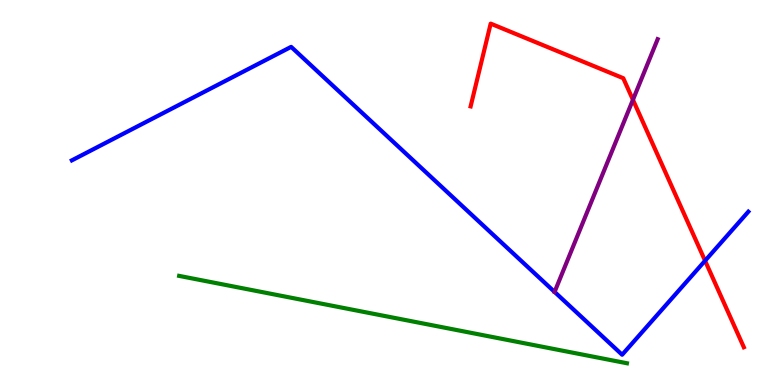[{'lines': ['blue', 'red'], 'intersections': [{'x': 9.1, 'y': 3.23}]}, {'lines': ['green', 'red'], 'intersections': []}, {'lines': ['purple', 'red'], 'intersections': [{'x': 8.17, 'y': 7.41}]}, {'lines': ['blue', 'green'], 'intersections': []}, {'lines': ['blue', 'purple'], 'intersections': [{'x': 7.16, 'y': 2.42}]}, {'lines': ['green', 'purple'], 'intersections': []}]